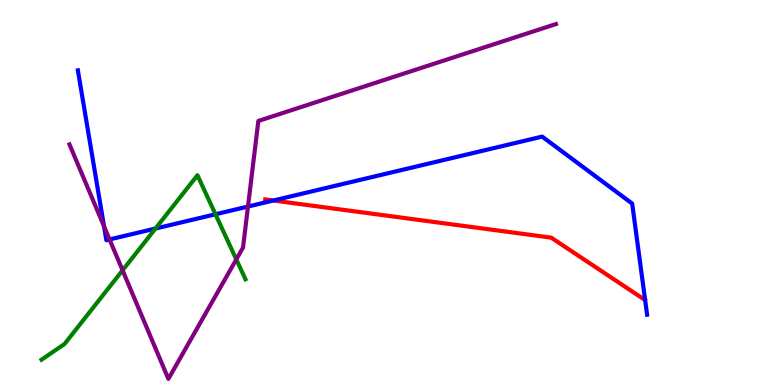[{'lines': ['blue', 'red'], 'intersections': [{'x': 3.53, 'y': 4.79}]}, {'lines': ['green', 'red'], 'intersections': []}, {'lines': ['purple', 'red'], 'intersections': []}, {'lines': ['blue', 'green'], 'intersections': [{'x': 2.01, 'y': 4.06}, {'x': 2.78, 'y': 4.43}]}, {'lines': ['blue', 'purple'], 'intersections': [{'x': 1.34, 'y': 4.12}, {'x': 1.41, 'y': 3.78}, {'x': 3.2, 'y': 4.64}]}, {'lines': ['green', 'purple'], 'intersections': [{'x': 1.58, 'y': 2.98}, {'x': 3.05, 'y': 3.26}]}]